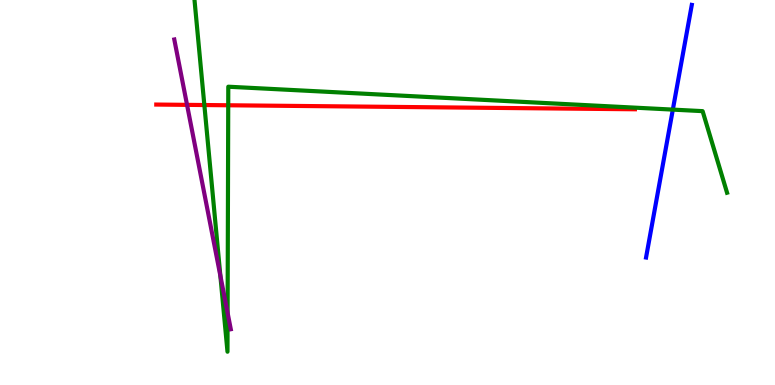[{'lines': ['blue', 'red'], 'intersections': []}, {'lines': ['green', 'red'], 'intersections': [{'x': 2.64, 'y': 7.27}, {'x': 2.94, 'y': 7.27}]}, {'lines': ['purple', 'red'], 'intersections': [{'x': 2.41, 'y': 7.28}]}, {'lines': ['blue', 'green'], 'intersections': [{'x': 8.68, 'y': 7.15}]}, {'lines': ['blue', 'purple'], 'intersections': []}, {'lines': ['green', 'purple'], 'intersections': [{'x': 2.84, 'y': 2.84}, {'x': 2.94, 'y': 1.87}]}]